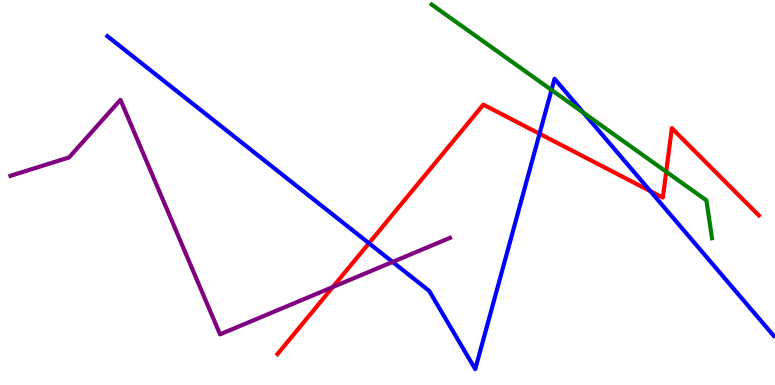[{'lines': ['blue', 'red'], 'intersections': [{'x': 4.76, 'y': 3.68}, {'x': 6.96, 'y': 6.53}, {'x': 8.39, 'y': 5.04}]}, {'lines': ['green', 'red'], 'intersections': [{'x': 8.6, 'y': 5.54}]}, {'lines': ['purple', 'red'], 'intersections': [{'x': 4.29, 'y': 2.54}]}, {'lines': ['blue', 'green'], 'intersections': [{'x': 7.12, 'y': 7.66}, {'x': 7.53, 'y': 7.07}]}, {'lines': ['blue', 'purple'], 'intersections': [{'x': 5.07, 'y': 3.2}]}, {'lines': ['green', 'purple'], 'intersections': []}]